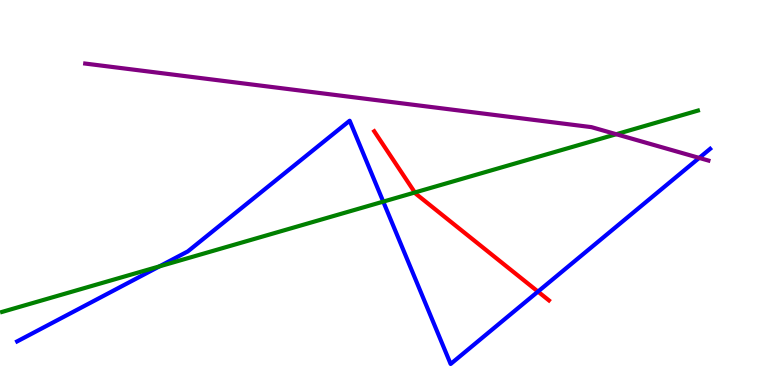[{'lines': ['blue', 'red'], 'intersections': [{'x': 6.94, 'y': 2.43}]}, {'lines': ['green', 'red'], 'intersections': [{'x': 5.35, 'y': 5.0}]}, {'lines': ['purple', 'red'], 'intersections': []}, {'lines': ['blue', 'green'], 'intersections': [{'x': 2.06, 'y': 3.08}, {'x': 4.95, 'y': 4.76}]}, {'lines': ['blue', 'purple'], 'intersections': [{'x': 9.02, 'y': 5.9}]}, {'lines': ['green', 'purple'], 'intersections': [{'x': 7.95, 'y': 6.51}]}]